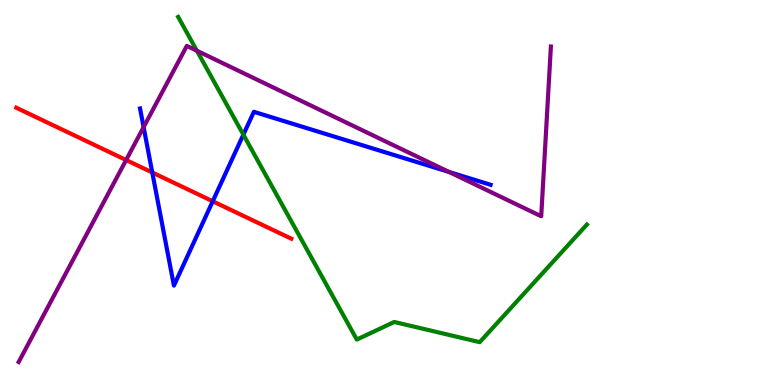[{'lines': ['blue', 'red'], 'intersections': [{'x': 1.96, 'y': 5.52}, {'x': 2.74, 'y': 4.77}]}, {'lines': ['green', 'red'], 'intersections': []}, {'lines': ['purple', 'red'], 'intersections': [{'x': 1.63, 'y': 5.84}]}, {'lines': ['blue', 'green'], 'intersections': [{'x': 3.14, 'y': 6.5}]}, {'lines': ['blue', 'purple'], 'intersections': [{'x': 1.85, 'y': 6.7}, {'x': 5.79, 'y': 5.53}]}, {'lines': ['green', 'purple'], 'intersections': [{'x': 2.54, 'y': 8.68}]}]